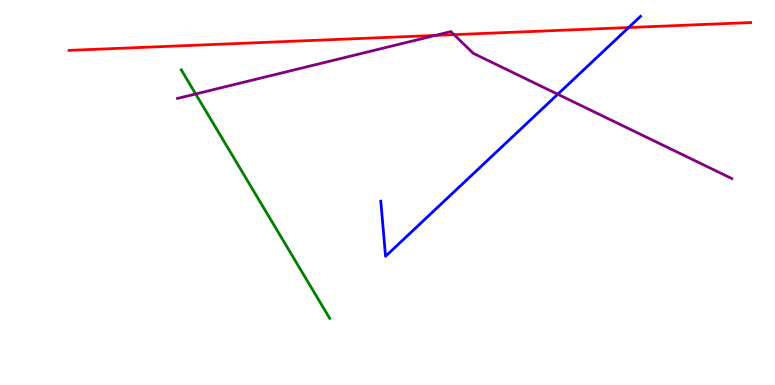[{'lines': ['blue', 'red'], 'intersections': [{'x': 8.11, 'y': 9.28}]}, {'lines': ['green', 'red'], 'intersections': []}, {'lines': ['purple', 'red'], 'intersections': [{'x': 5.62, 'y': 9.08}, {'x': 5.86, 'y': 9.1}]}, {'lines': ['blue', 'green'], 'intersections': []}, {'lines': ['blue', 'purple'], 'intersections': [{'x': 7.2, 'y': 7.55}]}, {'lines': ['green', 'purple'], 'intersections': [{'x': 2.52, 'y': 7.56}]}]